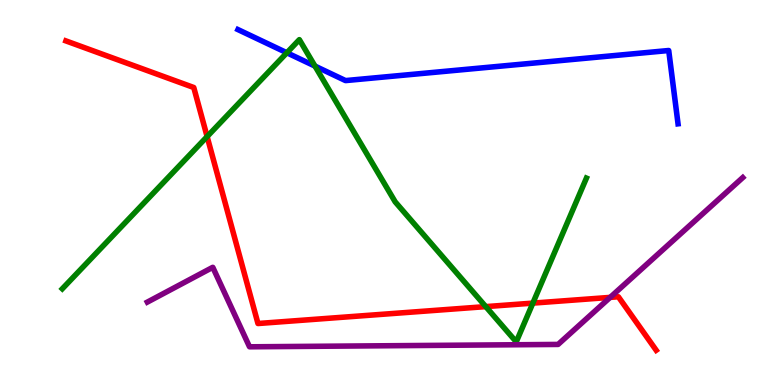[{'lines': ['blue', 'red'], 'intersections': []}, {'lines': ['green', 'red'], 'intersections': [{'x': 2.67, 'y': 6.45}, {'x': 6.27, 'y': 2.04}, {'x': 6.88, 'y': 2.13}]}, {'lines': ['purple', 'red'], 'intersections': [{'x': 7.87, 'y': 2.28}]}, {'lines': ['blue', 'green'], 'intersections': [{'x': 3.7, 'y': 8.63}, {'x': 4.06, 'y': 8.28}]}, {'lines': ['blue', 'purple'], 'intersections': []}, {'lines': ['green', 'purple'], 'intersections': []}]